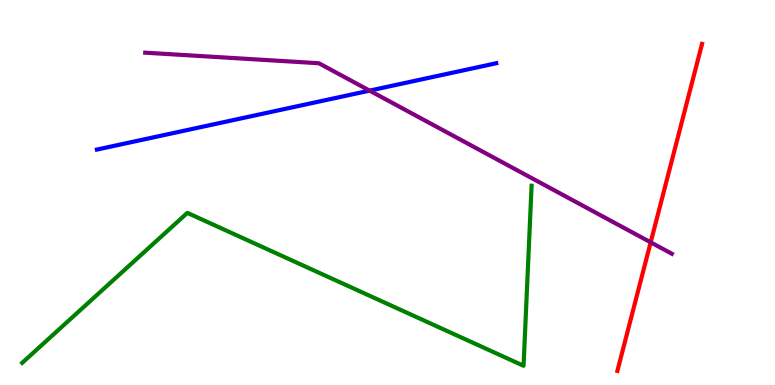[{'lines': ['blue', 'red'], 'intersections': []}, {'lines': ['green', 'red'], 'intersections': []}, {'lines': ['purple', 'red'], 'intersections': [{'x': 8.4, 'y': 3.71}]}, {'lines': ['blue', 'green'], 'intersections': []}, {'lines': ['blue', 'purple'], 'intersections': [{'x': 4.77, 'y': 7.65}]}, {'lines': ['green', 'purple'], 'intersections': []}]